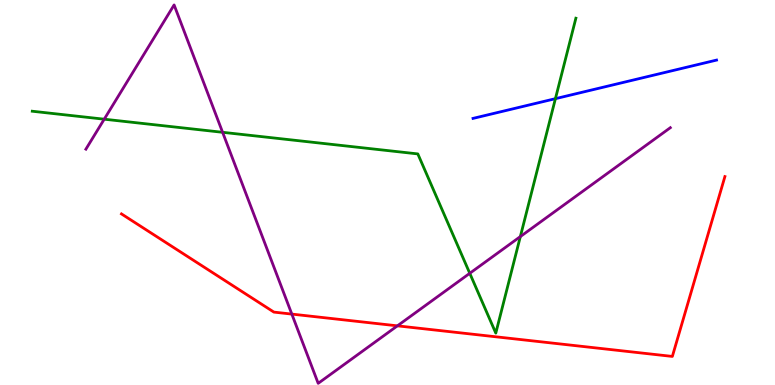[{'lines': ['blue', 'red'], 'intersections': []}, {'lines': ['green', 'red'], 'intersections': []}, {'lines': ['purple', 'red'], 'intersections': [{'x': 3.77, 'y': 1.84}, {'x': 5.13, 'y': 1.54}]}, {'lines': ['blue', 'green'], 'intersections': [{'x': 7.17, 'y': 7.44}]}, {'lines': ['blue', 'purple'], 'intersections': []}, {'lines': ['green', 'purple'], 'intersections': [{'x': 1.34, 'y': 6.9}, {'x': 2.87, 'y': 6.56}, {'x': 6.06, 'y': 2.9}, {'x': 6.71, 'y': 3.86}]}]